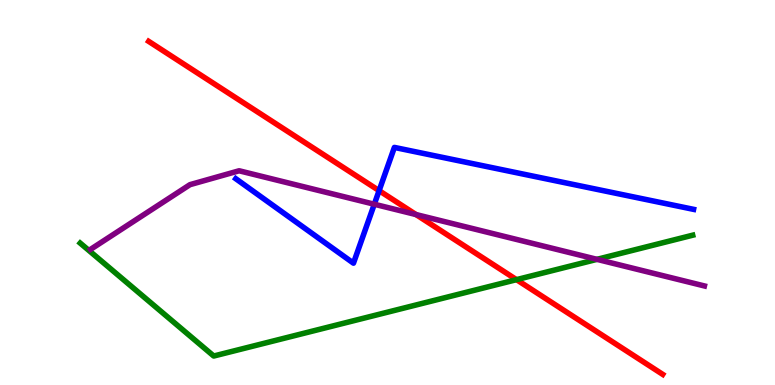[{'lines': ['blue', 'red'], 'intersections': [{'x': 4.89, 'y': 5.05}]}, {'lines': ['green', 'red'], 'intersections': [{'x': 6.66, 'y': 2.74}]}, {'lines': ['purple', 'red'], 'intersections': [{'x': 5.37, 'y': 4.43}]}, {'lines': ['blue', 'green'], 'intersections': []}, {'lines': ['blue', 'purple'], 'intersections': [{'x': 4.83, 'y': 4.7}]}, {'lines': ['green', 'purple'], 'intersections': [{'x': 7.7, 'y': 3.26}]}]